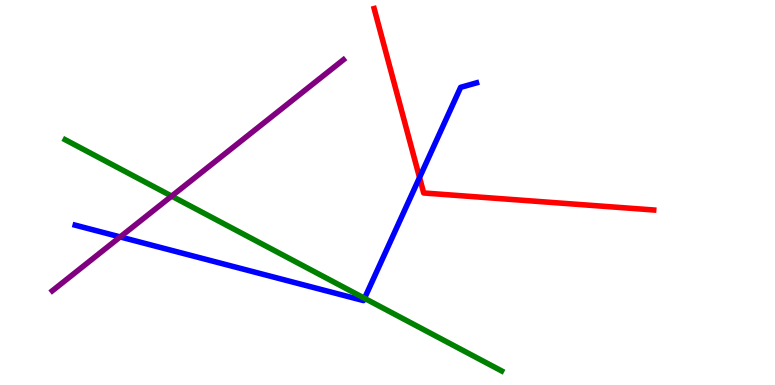[{'lines': ['blue', 'red'], 'intersections': [{'x': 5.41, 'y': 5.39}]}, {'lines': ['green', 'red'], 'intersections': []}, {'lines': ['purple', 'red'], 'intersections': []}, {'lines': ['blue', 'green'], 'intersections': [{'x': 4.7, 'y': 2.25}]}, {'lines': ['blue', 'purple'], 'intersections': [{'x': 1.55, 'y': 3.85}]}, {'lines': ['green', 'purple'], 'intersections': [{'x': 2.21, 'y': 4.91}]}]